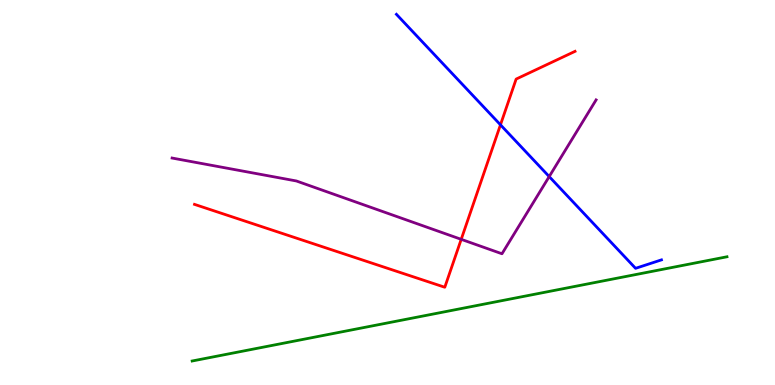[{'lines': ['blue', 'red'], 'intersections': [{'x': 6.46, 'y': 6.76}]}, {'lines': ['green', 'red'], 'intersections': []}, {'lines': ['purple', 'red'], 'intersections': [{'x': 5.95, 'y': 3.78}]}, {'lines': ['blue', 'green'], 'intersections': []}, {'lines': ['blue', 'purple'], 'intersections': [{'x': 7.09, 'y': 5.41}]}, {'lines': ['green', 'purple'], 'intersections': []}]